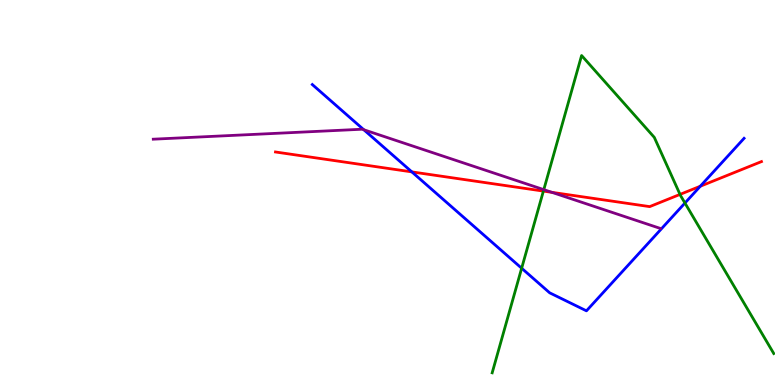[{'lines': ['blue', 'red'], 'intersections': [{'x': 5.31, 'y': 5.54}, {'x': 9.04, 'y': 5.16}]}, {'lines': ['green', 'red'], 'intersections': [{'x': 7.01, 'y': 5.04}, {'x': 8.77, 'y': 4.95}]}, {'lines': ['purple', 'red'], 'intersections': [{'x': 7.12, 'y': 5.0}]}, {'lines': ['blue', 'green'], 'intersections': [{'x': 6.73, 'y': 3.03}, {'x': 8.84, 'y': 4.73}]}, {'lines': ['blue', 'purple'], 'intersections': [{'x': 4.69, 'y': 6.63}]}, {'lines': ['green', 'purple'], 'intersections': [{'x': 7.02, 'y': 5.07}]}]